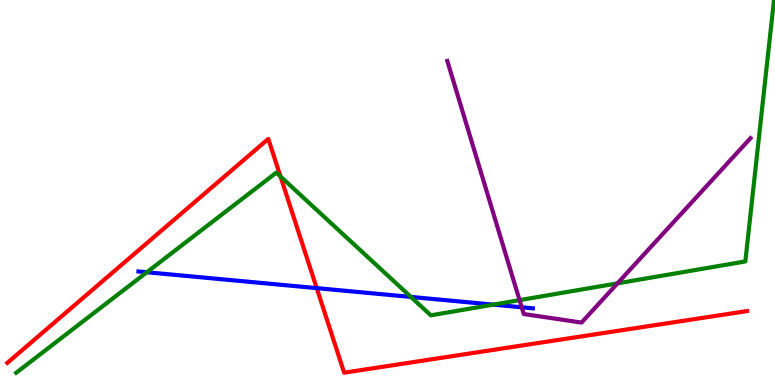[{'lines': ['blue', 'red'], 'intersections': [{'x': 4.09, 'y': 2.52}]}, {'lines': ['green', 'red'], 'intersections': [{'x': 3.62, 'y': 5.42}]}, {'lines': ['purple', 'red'], 'intersections': []}, {'lines': ['blue', 'green'], 'intersections': [{'x': 1.89, 'y': 2.93}, {'x': 5.3, 'y': 2.29}, {'x': 6.37, 'y': 2.09}]}, {'lines': ['blue', 'purple'], 'intersections': [{'x': 6.73, 'y': 2.02}]}, {'lines': ['green', 'purple'], 'intersections': [{'x': 6.7, 'y': 2.2}, {'x': 7.97, 'y': 2.64}]}]